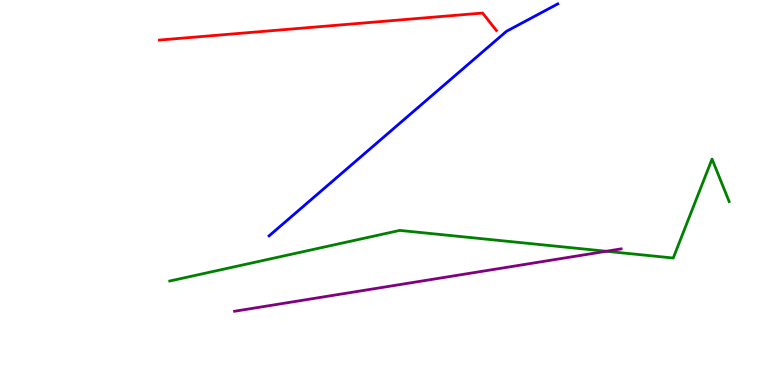[{'lines': ['blue', 'red'], 'intersections': []}, {'lines': ['green', 'red'], 'intersections': []}, {'lines': ['purple', 'red'], 'intersections': []}, {'lines': ['blue', 'green'], 'intersections': []}, {'lines': ['blue', 'purple'], 'intersections': []}, {'lines': ['green', 'purple'], 'intersections': [{'x': 7.82, 'y': 3.47}]}]